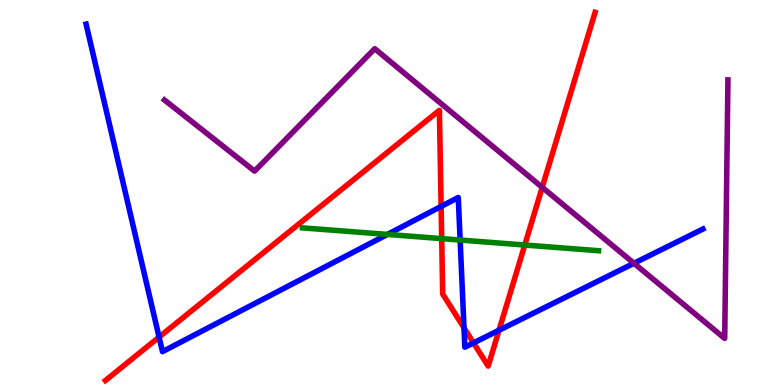[{'lines': ['blue', 'red'], 'intersections': [{'x': 2.05, 'y': 1.24}, {'x': 5.69, 'y': 4.64}, {'x': 5.99, 'y': 1.49}, {'x': 6.11, 'y': 1.09}, {'x': 6.44, 'y': 1.42}]}, {'lines': ['green', 'red'], 'intersections': [{'x': 5.7, 'y': 3.8}, {'x': 6.77, 'y': 3.64}]}, {'lines': ['purple', 'red'], 'intersections': [{'x': 7.0, 'y': 5.13}]}, {'lines': ['blue', 'green'], 'intersections': [{'x': 5.0, 'y': 3.91}, {'x': 5.94, 'y': 3.77}]}, {'lines': ['blue', 'purple'], 'intersections': [{'x': 8.18, 'y': 3.16}]}, {'lines': ['green', 'purple'], 'intersections': []}]